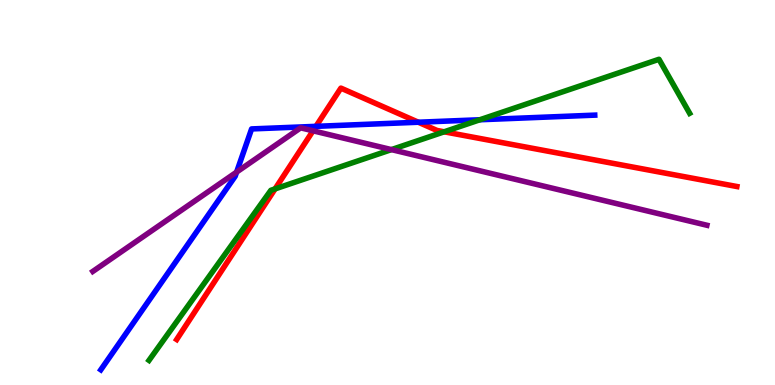[{'lines': ['blue', 'red'], 'intersections': [{'x': 4.08, 'y': 6.72}, {'x': 5.4, 'y': 6.83}]}, {'lines': ['green', 'red'], 'intersections': [{'x': 3.55, 'y': 5.09}, {'x': 5.73, 'y': 6.58}]}, {'lines': ['purple', 'red'], 'intersections': [{'x': 4.04, 'y': 6.6}]}, {'lines': ['blue', 'green'], 'intersections': [{'x': 6.19, 'y': 6.89}]}, {'lines': ['blue', 'purple'], 'intersections': [{'x': 3.05, 'y': 5.53}]}, {'lines': ['green', 'purple'], 'intersections': [{'x': 5.05, 'y': 6.11}]}]